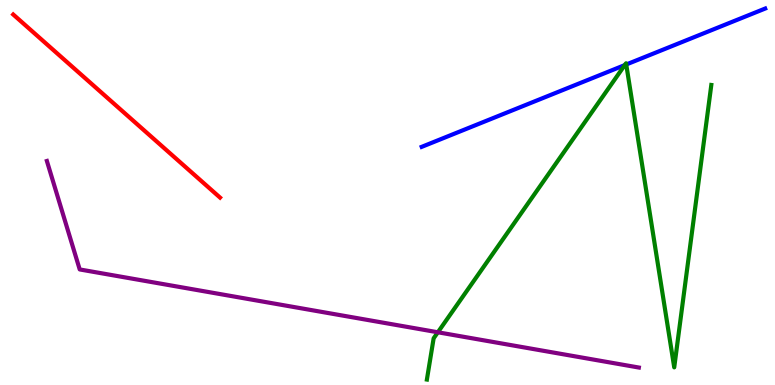[{'lines': ['blue', 'red'], 'intersections': []}, {'lines': ['green', 'red'], 'intersections': []}, {'lines': ['purple', 'red'], 'intersections': []}, {'lines': ['blue', 'green'], 'intersections': [{'x': 8.06, 'y': 8.31}, {'x': 8.08, 'y': 8.32}]}, {'lines': ['blue', 'purple'], 'intersections': []}, {'lines': ['green', 'purple'], 'intersections': [{'x': 5.65, 'y': 1.37}]}]